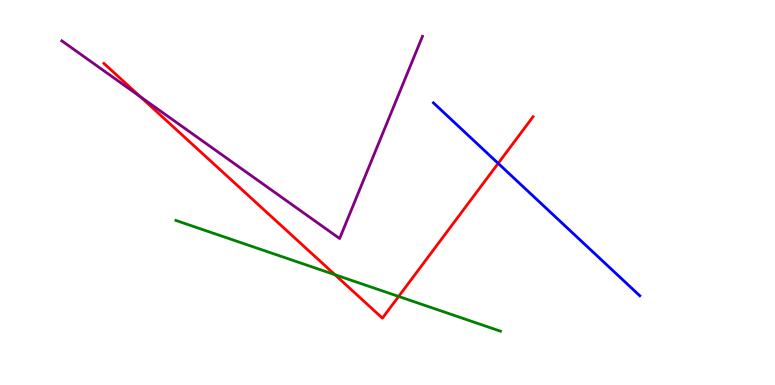[{'lines': ['blue', 'red'], 'intersections': [{'x': 6.43, 'y': 5.76}]}, {'lines': ['green', 'red'], 'intersections': [{'x': 4.32, 'y': 2.86}, {'x': 5.14, 'y': 2.3}]}, {'lines': ['purple', 'red'], 'intersections': [{'x': 1.81, 'y': 7.49}]}, {'lines': ['blue', 'green'], 'intersections': []}, {'lines': ['blue', 'purple'], 'intersections': []}, {'lines': ['green', 'purple'], 'intersections': []}]